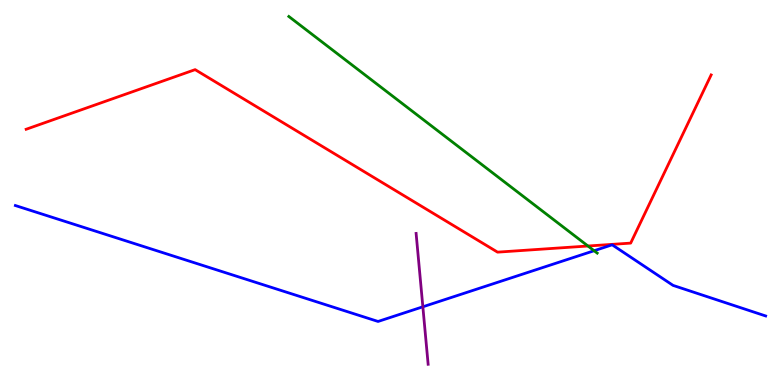[{'lines': ['blue', 'red'], 'intersections': []}, {'lines': ['green', 'red'], 'intersections': [{'x': 7.59, 'y': 3.61}]}, {'lines': ['purple', 'red'], 'intersections': []}, {'lines': ['blue', 'green'], 'intersections': [{'x': 7.67, 'y': 3.49}]}, {'lines': ['blue', 'purple'], 'intersections': [{'x': 5.46, 'y': 2.03}]}, {'lines': ['green', 'purple'], 'intersections': []}]